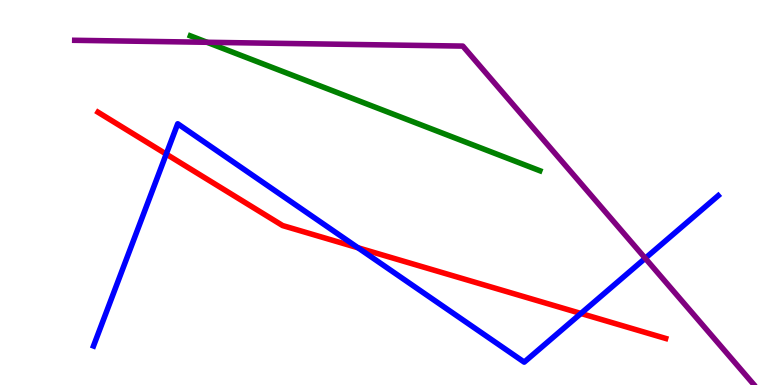[{'lines': ['blue', 'red'], 'intersections': [{'x': 2.14, 'y': 6.0}, {'x': 4.62, 'y': 3.56}, {'x': 7.5, 'y': 1.86}]}, {'lines': ['green', 'red'], 'intersections': []}, {'lines': ['purple', 'red'], 'intersections': []}, {'lines': ['blue', 'green'], 'intersections': []}, {'lines': ['blue', 'purple'], 'intersections': [{'x': 8.33, 'y': 3.29}]}, {'lines': ['green', 'purple'], 'intersections': [{'x': 2.67, 'y': 8.9}]}]